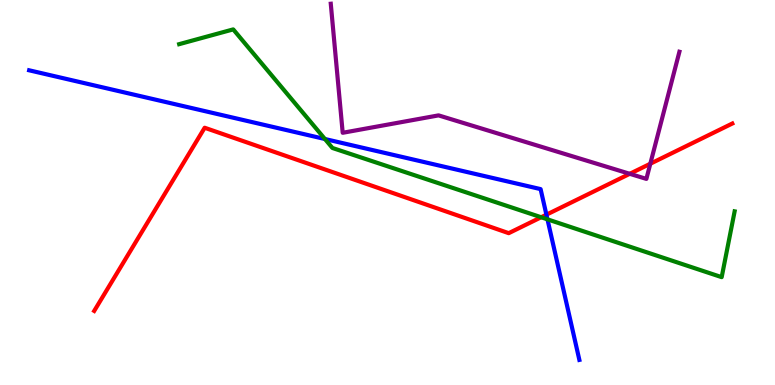[{'lines': ['blue', 'red'], 'intersections': [{'x': 7.05, 'y': 4.42}]}, {'lines': ['green', 'red'], 'intersections': [{'x': 6.98, 'y': 4.36}]}, {'lines': ['purple', 'red'], 'intersections': [{'x': 8.13, 'y': 5.49}, {'x': 8.39, 'y': 5.75}]}, {'lines': ['blue', 'green'], 'intersections': [{'x': 4.19, 'y': 6.39}, {'x': 7.06, 'y': 4.3}]}, {'lines': ['blue', 'purple'], 'intersections': []}, {'lines': ['green', 'purple'], 'intersections': []}]